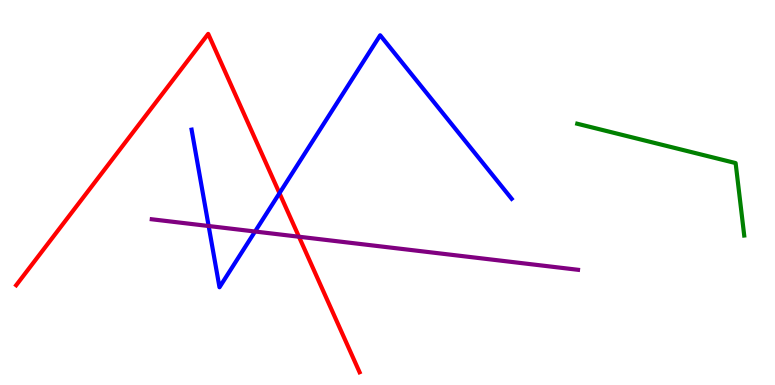[{'lines': ['blue', 'red'], 'intersections': [{'x': 3.61, 'y': 4.98}]}, {'lines': ['green', 'red'], 'intersections': []}, {'lines': ['purple', 'red'], 'intersections': [{'x': 3.86, 'y': 3.85}]}, {'lines': ['blue', 'green'], 'intersections': []}, {'lines': ['blue', 'purple'], 'intersections': [{'x': 2.69, 'y': 4.13}, {'x': 3.29, 'y': 3.99}]}, {'lines': ['green', 'purple'], 'intersections': []}]